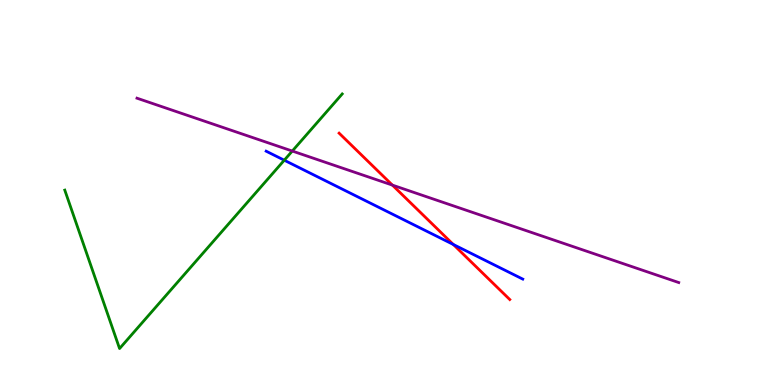[{'lines': ['blue', 'red'], 'intersections': [{'x': 5.85, 'y': 3.65}]}, {'lines': ['green', 'red'], 'intersections': []}, {'lines': ['purple', 'red'], 'intersections': [{'x': 5.06, 'y': 5.19}]}, {'lines': ['blue', 'green'], 'intersections': [{'x': 3.67, 'y': 5.84}]}, {'lines': ['blue', 'purple'], 'intersections': []}, {'lines': ['green', 'purple'], 'intersections': [{'x': 3.77, 'y': 6.08}]}]